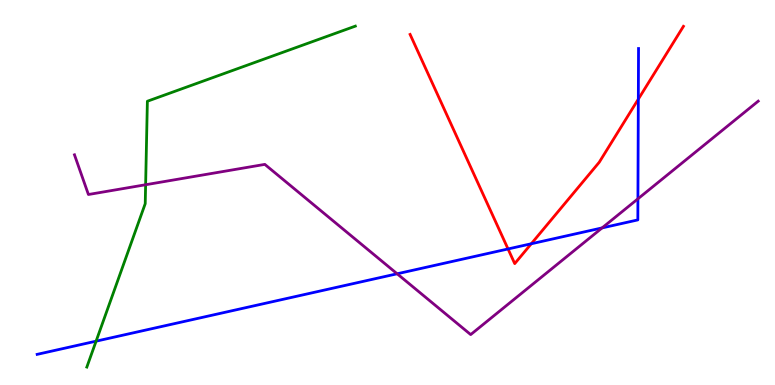[{'lines': ['blue', 'red'], 'intersections': [{'x': 6.56, 'y': 3.53}, {'x': 6.86, 'y': 3.67}, {'x': 8.24, 'y': 7.42}]}, {'lines': ['green', 'red'], 'intersections': []}, {'lines': ['purple', 'red'], 'intersections': []}, {'lines': ['blue', 'green'], 'intersections': [{'x': 1.24, 'y': 1.14}]}, {'lines': ['blue', 'purple'], 'intersections': [{'x': 5.12, 'y': 2.89}, {'x': 7.77, 'y': 4.08}, {'x': 8.23, 'y': 4.84}]}, {'lines': ['green', 'purple'], 'intersections': [{'x': 1.88, 'y': 5.2}]}]